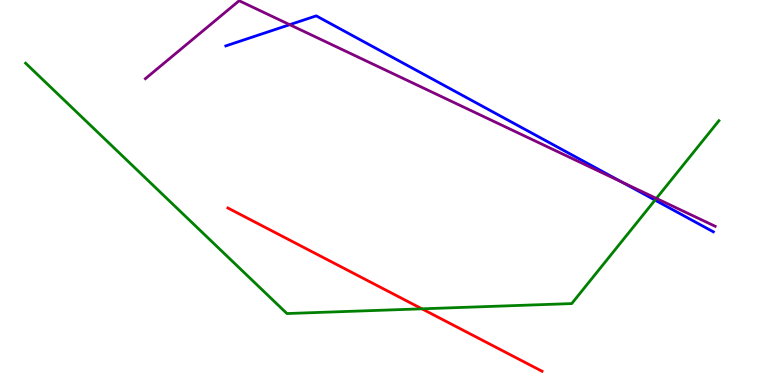[{'lines': ['blue', 'red'], 'intersections': []}, {'lines': ['green', 'red'], 'intersections': [{'x': 5.44, 'y': 1.98}]}, {'lines': ['purple', 'red'], 'intersections': []}, {'lines': ['blue', 'green'], 'intersections': [{'x': 8.45, 'y': 4.8}]}, {'lines': ['blue', 'purple'], 'intersections': [{'x': 3.74, 'y': 9.36}, {'x': 8.02, 'y': 5.27}]}, {'lines': ['green', 'purple'], 'intersections': [{'x': 8.47, 'y': 4.85}]}]